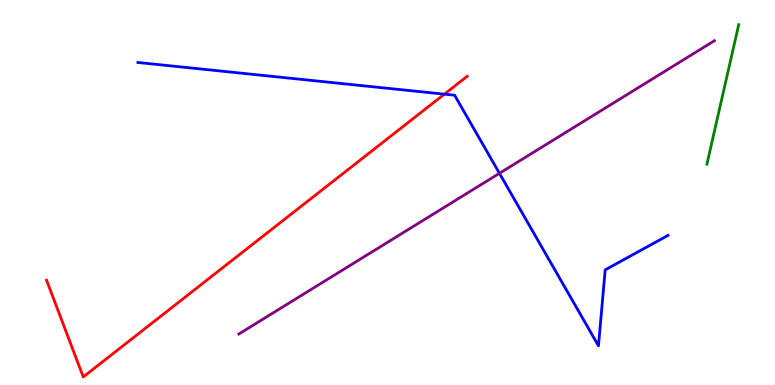[{'lines': ['blue', 'red'], 'intersections': [{'x': 5.73, 'y': 7.55}]}, {'lines': ['green', 'red'], 'intersections': []}, {'lines': ['purple', 'red'], 'intersections': []}, {'lines': ['blue', 'green'], 'intersections': []}, {'lines': ['blue', 'purple'], 'intersections': [{'x': 6.44, 'y': 5.5}]}, {'lines': ['green', 'purple'], 'intersections': []}]